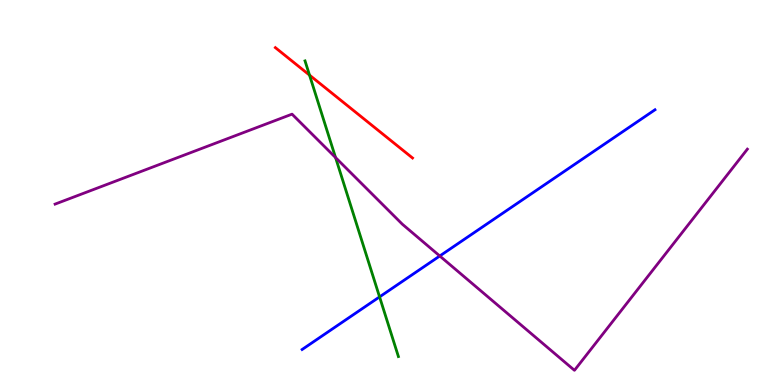[{'lines': ['blue', 'red'], 'intersections': []}, {'lines': ['green', 'red'], 'intersections': [{'x': 3.99, 'y': 8.05}]}, {'lines': ['purple', 'red'], 'intersections': []}, {'lines': ['blue', 'green'], 'intersections': [{'x': 4.9, 'y': 2.29}]}, {'lines': ['blue', 'purple'], 'intersections': [{'x': 5.67, 'y': 3.35}]}, {'lines': ['green', 'purple'], 'intersections': [{'x': 4.33, 'y': 5.91}]}]